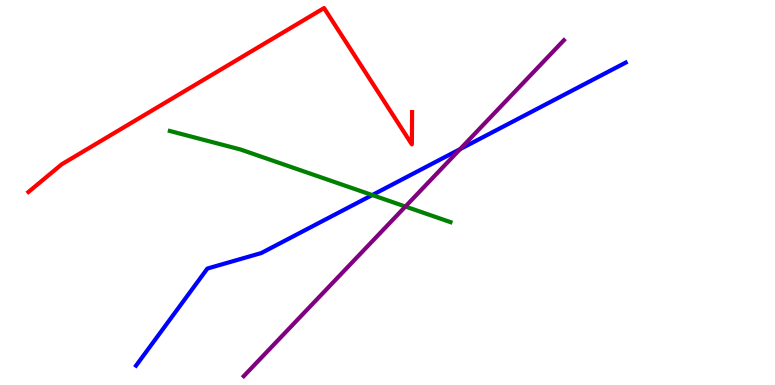[{'lines': ['blue', 'red'], 'intersections': []}, {'lines': ['green', 'red'], 'intersections': []}, {'lines': ['purple', 'red'], 'intersections': []}, {'lines': ['blue', 'green'], 'intersections': [{'x': 4.8, 'y': 4.93}]}, {'lines': ['blue', 'purple'], 'intersections': [{'x': 5.94, 'y': 6.13}]}, {'lines': ['green', 'purple'], 'intersections': [{'x': 5.23, 'y': 4.64}]}]